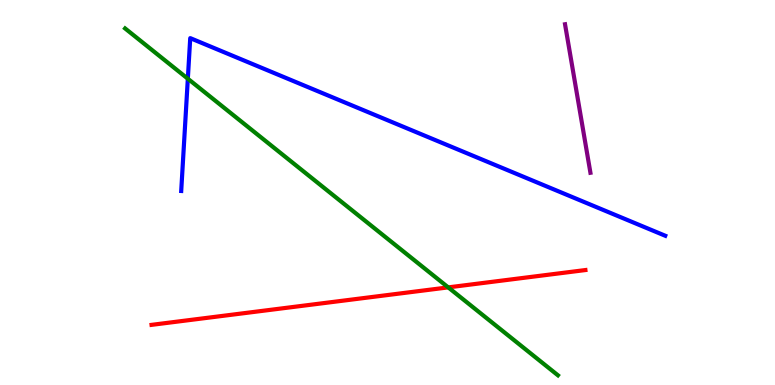[{'lines': ['blue', 'red'], 'intersections': []}, {'lines': ['green', 'red'], 'intersections': [{'x': 5.78, 'y': 2.54}]}, {'lines': ['purple', 'red'], 'intersections': []}, {'lines': ['blue', 'green'], 'intersections': [{'x': 2.42, 'y': 7.96}]}, {'lines': ['blue', 'purple'], 'intersections': []}, {'lines': ['green', 'purple'], 'intersections': []}]